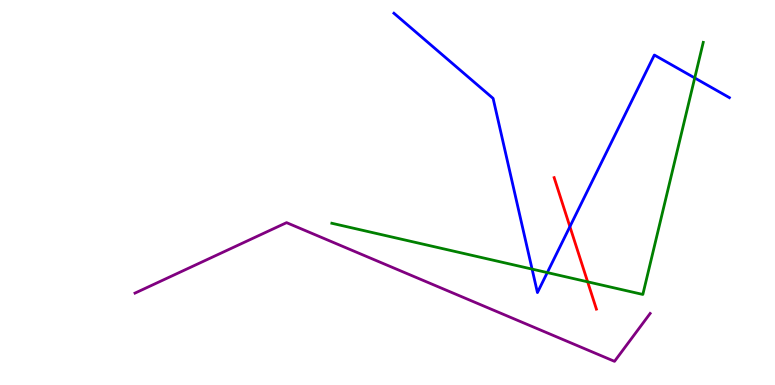[{'lines': ['blue', 'red'], 'intersections': [{'x': 7.35, 'y': 4.11}]}, {'lines': ['green', 'red'], 'intersections': [{'x': 7.58, 'y': 2.68}]}, {'lines': ['purple', 'red'], 'intersections': []}, {'lines': ['blue', 'green'], 'intersections': [{'x': 6.87, 'y': 3.01}, {'x': 7.06, 'y': 2.92}, {'x': 8.96, 'y': 7.98}]}, {'lines': ['blue', 'purple'], 'intersections': []}, {'lines': ['green', 'purple'], 'intersections': []}]